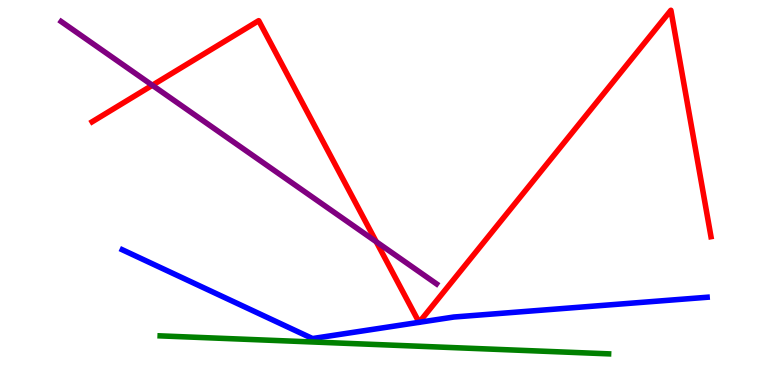[{'lines': ['blue', 'red'], 'intersections': [{'x': 5.41, 'y': 1.63}, {'x': 5.41, 'y': 1.63}]}, {'lines': ['green', 'red'], 'intersections': []}, {'lines': ['purple', 'red'], 'intersections': [{'x': 1.97, 'y': 7.79}, {'x': 4.85, 'y': 3.72}]}, {'lines': ['blue', 'green'], 'intersections': []}, {'lines': ['blue', 'purple'], 'intersections': []}, {'lines': ['green', 'purple'], 'intersections': []}]